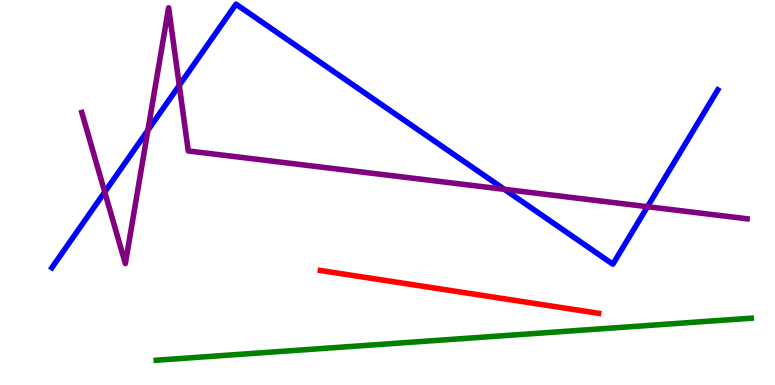[{'lines': ['blue', 'red'], 'intersections': []}, {'lines': ['green', 'red'], 'intersections': []}, {'lines': ['purple', 'red'], 'intersections': []}, {'lines': ['blue', 'green'], 'intersections': []}, {'lines': ['blue', 'purple'], 'intersections': [{'x': 1.35, 'y': 5.01}, {'x': 1.91, 'y': 6.62}, {'x': 2.31, 'y': 7.78}, {'x': 6.51, 'y': 5.08}, {'x': 8.35, 'y': 4.63}]}, {'lines': ['green', 'purple'], 'intersections': []}]